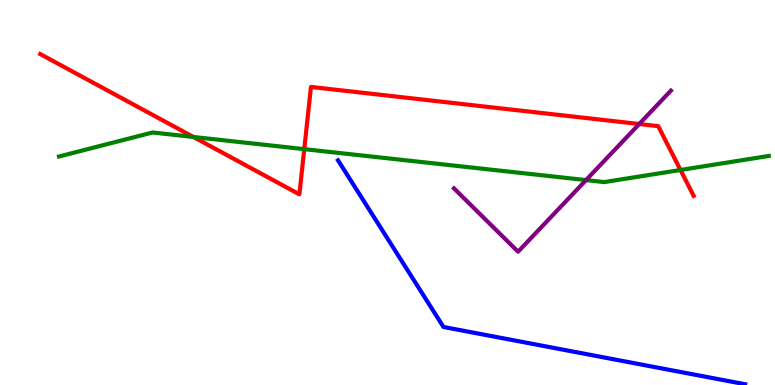[{'lines': ['blue', 'red'], 'intersections': []}, {'lines': ['green', 'red'], 'intersections': [{'x': 2.5, 'y': 6.44}, {'x': 3.93, 'y': 6.13}, {'x': 8.78, 'y': 5.58}]}, {'lines': ['purple', 'red'], 'intersections': [{'x': 8.25, 'y': 6.78}]}, {'lines': ['blue', 'green'], 'intersections': []}, {'lines': ['blue', 'purple'], 'intersections': []}, {'lines': ['green', 'purple'], 'intersections': [{'x': 7.56, 'y': 5.32}]}]